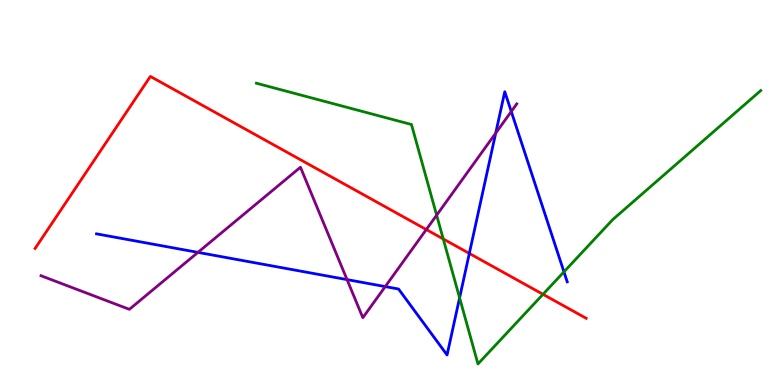[{'lines': ['blue', 'red'], 'intersections': [{'x': 6.06, 'y': 3.42}]}, {'lines': ['green', 'red'], 'intersections': [{'x': 5.72, 'y': 3.79}, {'x': 7.01, 'y': 2.36}]}, {'lines': ['purple', 'red'], 'intersections': [{'x': 5.5, 'y': 4.04}]}, {'lines': ['blue', 'green'], 'intersections': [{'x': 5.93, 'y': 2.26}, {'x': 7.28, 'y': 2.94}]}, {'lines': ['blue', 'purple'], 'intersections': [{'x': 2.55, 'y': 3.44}, {'x': 4.48, 'y': 2.74}, {'x': 4.97, 'y': 2.56}, {'x': 6.4, 'y': 6.54}, {'x': 6.6, 'y': 7.1}]}, {'lines': ['green', 'purple'], 'intersections': [{'x': 5.63, 'y': 4.41}]}]